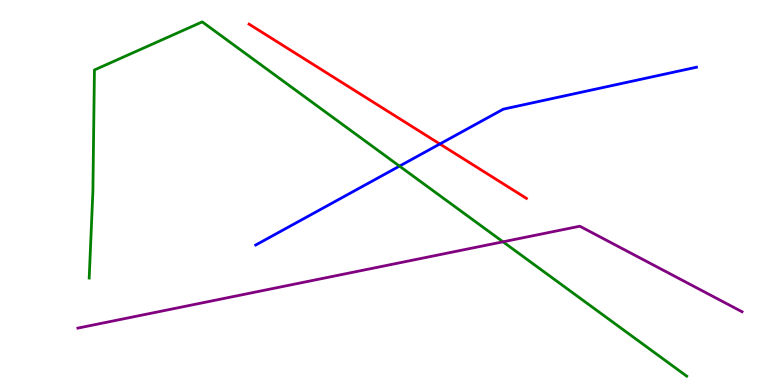[{'lines': ['blue', 'red'], 'intersections': [{'x': 5.68, 'y': 6.26}]}, {'lines': ['green', 'red'], 'intersections': []}, {'lines': ['purple', 'red'], 'intersections': []}, {'lines': ['blue', 'green'], 'intersections': [{'x': 5.15, 'y': 5.69}]}, {'lines': ['blue', 'purple'], 'intersections': []}, {'lines': ['green', 'purple'], 'intersections': [{'x': 6.49, 'y': 3.72}]}]